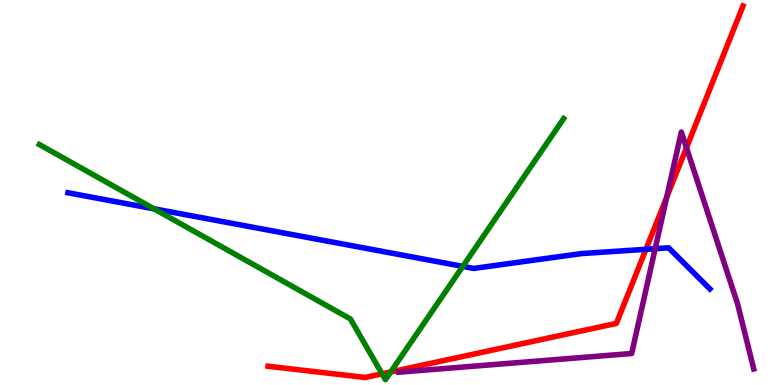[{'lines': ['blue', 'red'], 'intersections': [{'x': 8.33, 'y': 3.52}]}, {'lines': ['green', 'red'], 'intersections': [{'x': 4.93, 'y': 0.29}, {'x': 5.04, 'y': 0.339}]}, {'lines': ['purple', 'red'], 'intersections': [{'x': 8.6, 'y': 4.88}, {'x': 8.86, 'y': 6.16}]}, {'lines': ['blue', 'green'], 'intersections': [{'x': 1.99, 'y': 4.58}, {'x': 5.97, 'y': 3.08}]}, {'lines': ['blue', 'purple'], 'intersections': [{'x': 8.45, 'y': 3.54}]}, {'lines': ['green', 'purple'], 'intersections': []}]